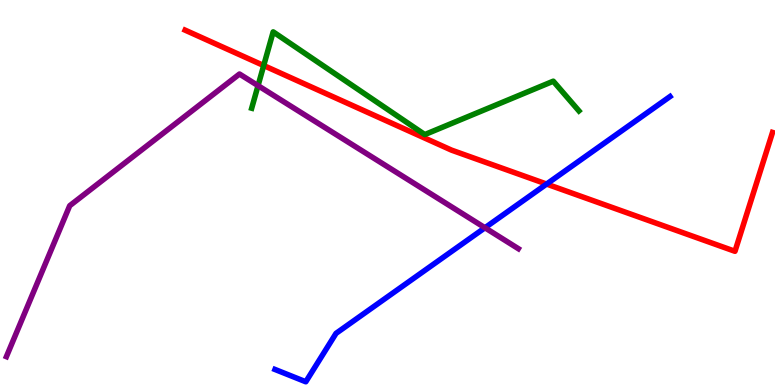[{'lines': ['blue', 'red'], 'intersections': [{'x': 7.05, 'y': 5.22}]}, {'lines': ['green', 'red'], 'intersections': [{'x': 3.4, 'y': 8.3}]}, {'lines': ['purple', 'red'], 'intersections': []}, {'lines': ['blue', 'green'], 'intersections': []}, {'lines': ['blue', 'purple'], 'intersections': [{'x': 6.26, 'y': 4.08}]}, {'lines': ['green', 'purple'], 'intersections': [{'x': 3.33, 'y': 7.78}]}]